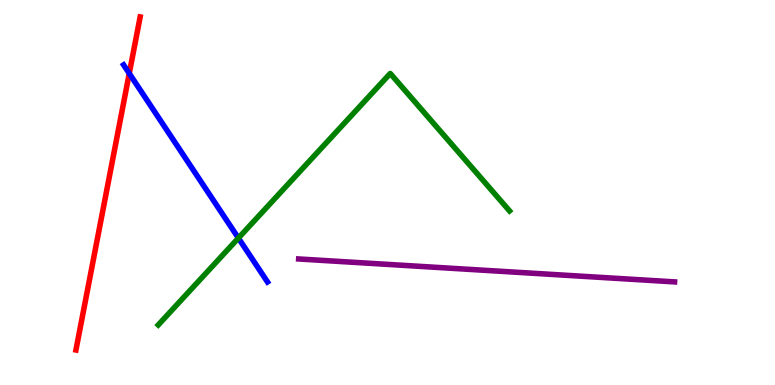[{'lines': ['blue', 'red'], 'intersections': [{'x': 1.67, 'y': 8.09}]}, {'lines': ['green', 'red'], 'intersections': []}, {'lines': ['purple', 'red'], 'intersections': []}, {'lines': ['blue', 'green'], 'intersections': [{'x': 3.08, 'y': 3.82}]}, {'lines': ['blue', 'purple'], 'intersections': []}, {'lines': ['green', 'purple'], 'intersections': []}]